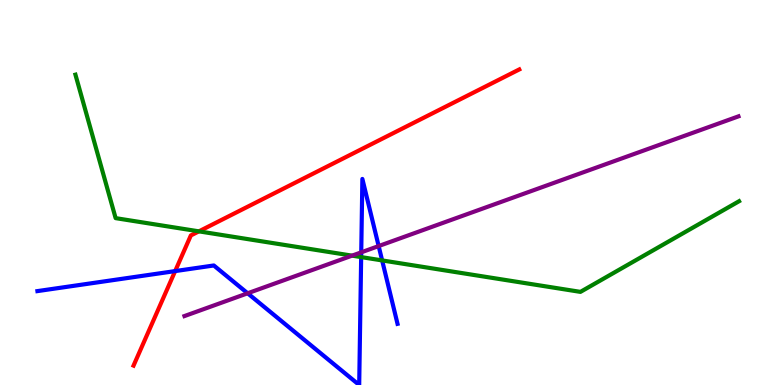[{'lines': ['blue', 'red'], 'intersections': [{'x': 2.26, 'y': 2.96}]}, {'lines': ['green', 'red'], 'intersections': [{'x': 2.57, 'y': 3.99}]}, {'lines': ['purple', 'red'], 'intersections': []}, {'lines': ['blue', 'green'], 'intersections': [{'x': 4.66, 'y': 3.32}, {'x': 4.93, 'y': 3.24}]}, {'lines': ['blue', 'purple'], 'intersections': [{'x': 3.2, 'y': 2.38}, {'x': 4.66, 'y': 3.45}, {'x': 4.89, 'y': 3.61}]}, {'lines': ['green', 'purple'], 'intersections': [{'x': 4.54, 'y': 3.36}]}]